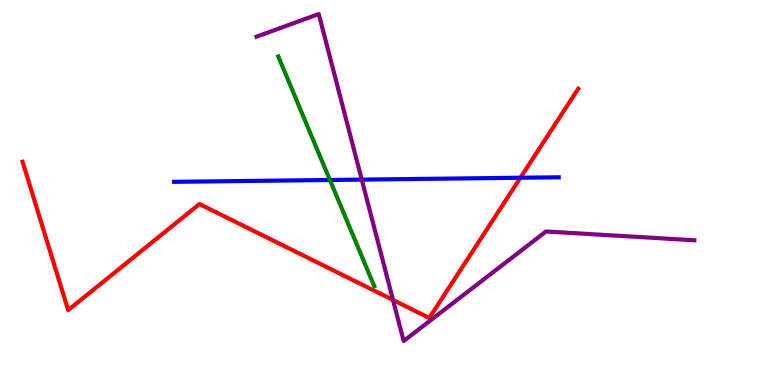[{'lines': ['blue', 'red'], 'intersections': [{'x': 6.72, 'y': 5.38}]}, {'lines': ['green', 'red'], 'intersections': []}, {'lines': ['purple', 'red'], 'intersections': [{'x': 5.07, 'y': 2.21}]}, {'lines': ['blue', 'green'], 'intersections': [{'x': 4.26, 'y': 5.32}]}, {'lines': ['blue', 'purple'], 'intersections': [{'x': 4.67, 'y': 5.33}]}, {'lines': ['green', 'purple'], 'intersections': []}]